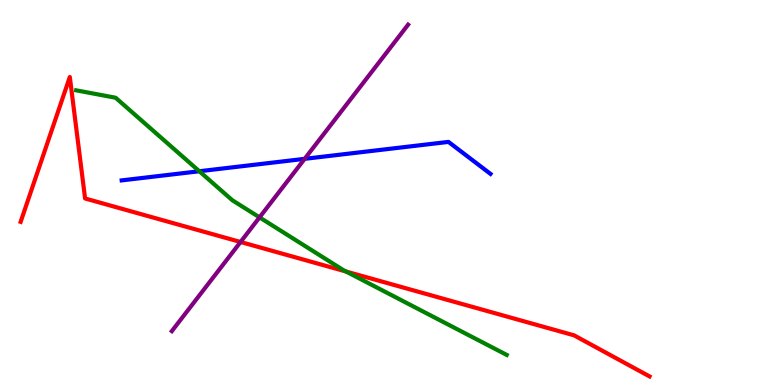[{'lines': ['blue', 'red'], 'intersections': []}, {'lines': ['green', 'red'], 'intersections': [{'x': 4.46, 'y': 2.95}]}, {'lines': ['purple', 'red'], 'intersections': [{'x': 3.1, 'y': 3.71}]}, {'lines': ['blue', 'green'], 'intersections': [{'x': 2.57, 'y': 5.55}]}, {'lines': ['blue', 'purple'], 'intersections': [{'x': 3.93, 'y': 5.87}]}, {'lines': ['green', 'purple'], 'intersections': [{'x': 3.35, 'y': 4.35}]}]